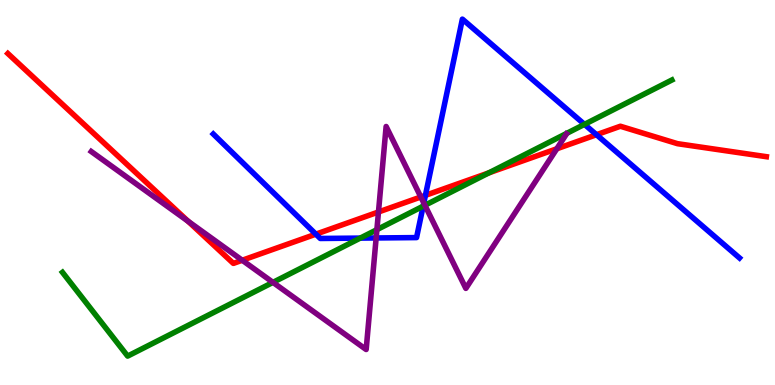[{'lines': ['blue', 'red'], 'intersections': [{'x': 4.08, 'y': 3.92}, {'x': 5.49, 'y': 4.93}, {'x': 7.7, 'y': 6.5}]}, {'lines': ['green', 'red'], 'intersections': [{'x': 6.31, 'y': 5.51}]}, {'lines': ['purple', 'red'], 'intersections': [{'x': 2.43, 'y': 4.25}, {'x': 3.13, 'y': 3.24}, {'x': 4.88, 'y': 4.49}, {'x': 5.43, 'y': 4.88}, {'x': 7.18, 'y': 6.14}]}, {'lines': ['blue', 'green'], 'intersections': [{'x': 4.65, 'y': 3.82}, {'x': 5.46, 'y': 4.64}, {'x': 7.54, 'y': 6.77}]}, {'lines': ['blue', 'purple'], 'intersections': [{'x': 4.85, 'y': 3.82}, {'x': 5.47, 'y': 4.73}]}, {'lines': ['green', 'purple'], 'intersections': [{'x': 3.52, 'y': 2.67}, {'x': 4.86, 'y': 4.03}, {'x': 5.48, 'y': 4.67}]}]